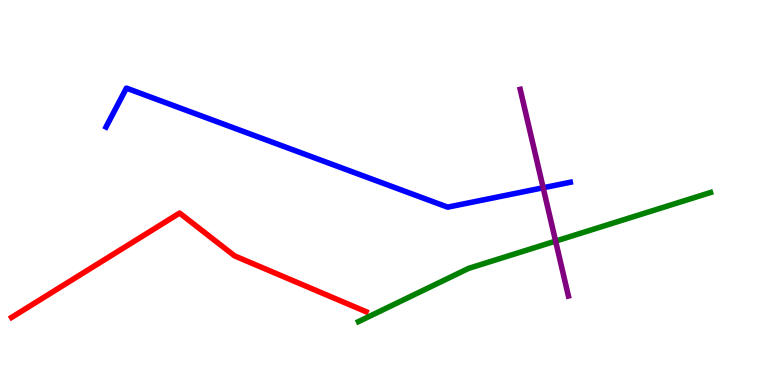[{'lines': ['blue', 'red'], 'intersections': []}, {'lines': ['green', 'red'], 'intersections': []}, {'lines': ['purple', 'red'], 'intersections': []}, {'lines': ['blue', 'green'], 'intersections': []}, {'lines': ['blue', 'purple'], 'intersections': [{'x': 7.01, 'y': 5.12}]}, {'lines': ['green', 'purple'], 'intersections': [{'x': 7.17, 'y': 3.74}]}]